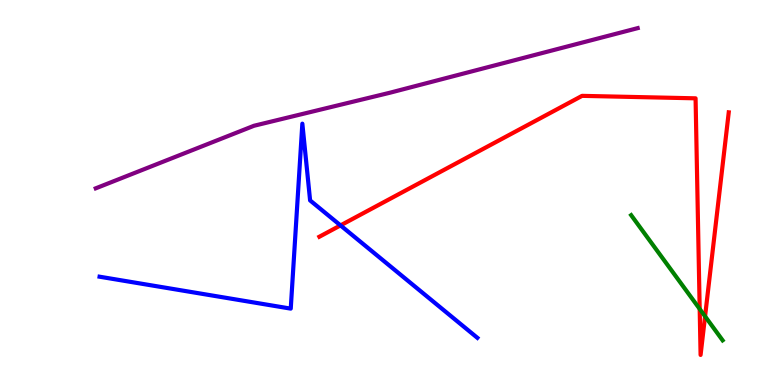[{'lines': ['blue', 'red'], 'intersections': [{'x': 4.39, 'y': 4.15}]}, {'lines': ['green', 'red'], 'intersections': [{'x': 9.03, 'y': 1.98}, {'x': 9.1, 'y': 1.78}]}, {'lines': ['purple', 'red'], 'intersections': []}, {'lines': ['blue', 'green'], 'intersections': []}, {'lines': ['blue', 'purple'], 'intersections': []}, {'lines': ['green', 'purple'], 'intersections': []}]